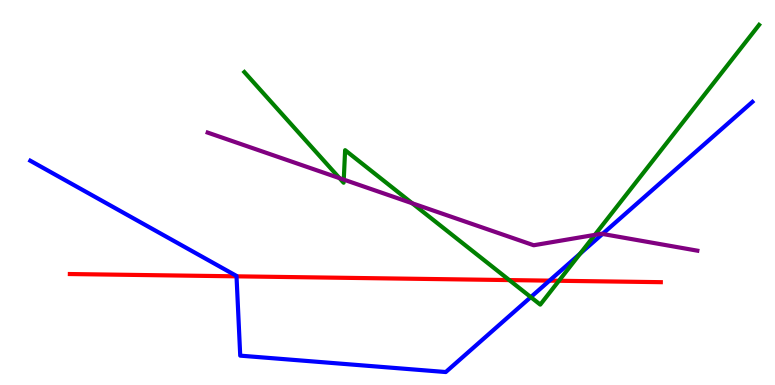[{'lines': ['blue', 'red'], 'intersections': [{'x': 3.05, 'y': 2.82}, {'x': 7.09, 'y': 2.71}]}, {'lines': ['green', 'red'], 'intersections': [{'x': 6.57, 'y': 2.73}, {'x': 7.21, 'y': 2.71}]}, {'lines': ['purple', 'red'], 'intersections': []}, {'lines': ['blue', 'green'], 'intersections': [{'x': 6.85, 'y': 2.28}, {'x': 7.49, 'y': 3.41}]}, {'lines': ['blue', 'purple'], 'intersections': [{'x': 7.77, 'y': 3.92}]}, {'lines': ['green', 'purple'], 'intersections': [{'x': 4.38, 'y': 5.37}, {'x': 4.44, 'y': 5.33}, {'x': 5.32, 'y': 4.72}, {'x': 7.68, 'y': 3.9}]}]